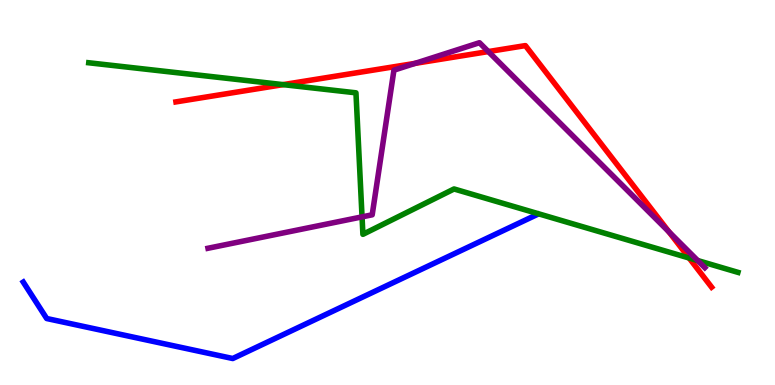[{'lines': ['blue', 'red'], 'intersections': []}, {'lines': ['green', 'red'], 'intersections': [{'x': 3.65, 'y': 7.8}, {'x': 8.89, 'y': 3.3}]}, {'lines': ['purple', 'red'], 'intersections': [{'x': 5.36, 'y': 8.35}, {'x': 6.3, 'y': 8.66}, {'x': 8.63, 'y': 3.98}]}, {'lines': ['blue', 'green'], 'intersections': []}, {'lines': ['blue', 'purple'], 'intersections': []}, {'lines': ['green', 'purple'], 'intersections': [{'x': 4.67, 'y': 4.37}, {'x': 9.0, 'y': 3.23}]}]